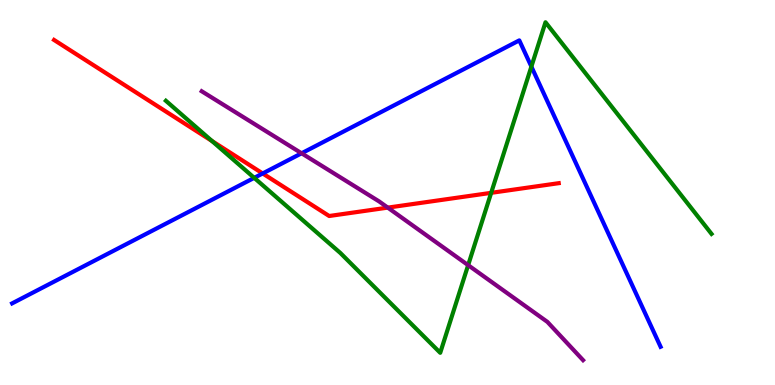[{'lines': ['blue', 'red'], 'intersections': [{'x': 3.39, 'y': 5.49}]}, {'lines': ['green', 'red'], 'intersections': [{'x': 2.74, 'y': 6.34}, {'x': 6.34, 'y': 4.99}]}, {'lines': ['purple', 'red'], 'intersections': [{'x': 5.0, 'y': 4.61}]}, {'lines': ['blue', 'green'], 'intersections': [{'x': 3.28, 'y': 5.38}, {'x': 6.86, 'y': 8.27}]}, {'lines': ['blue', 'purple'], 'intersections': [{'x': 3.89, 'y': 6.02}]}, {'lines': ['green', 'purple'], 'intersections': [{'x': 6.04, 'y': 3.11}]}]